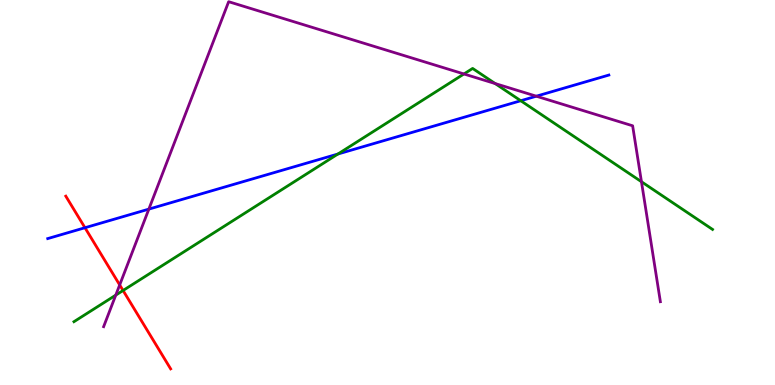[{'lines': ['blue', 'red'], 'intersections': [{'x': 1.1, 'y': 4.08}]}, {'lines': ['green', 'red'], 'intersections': [{'x': 1.59, 'y': 2.45}]}, {'lines': ['purple', 'red'], 'intersections': [{'x': 1.54, 'y': 2.6}]}, {'lines': ['blue', 'green'], 'intersections': [{'x': 4.36, 'y': 6.0}, {'x': 6.72, 'y': 7.38}]}, {'lines': ['blue', 'purple'], 'intersections': [{'x': 1.92, 'y': 4.57}, {'x': 6.92, 'y': 7.5}]}, {'lines': ['green', 'purple'], 'intersections': [{'x': 1.49, 'y': 2.33}, {'x': 5.99, 'y': 8.08}, {'x': 6.39, 'y': 7.83}, {'x': 8.28, 'y': 5.28}]}]